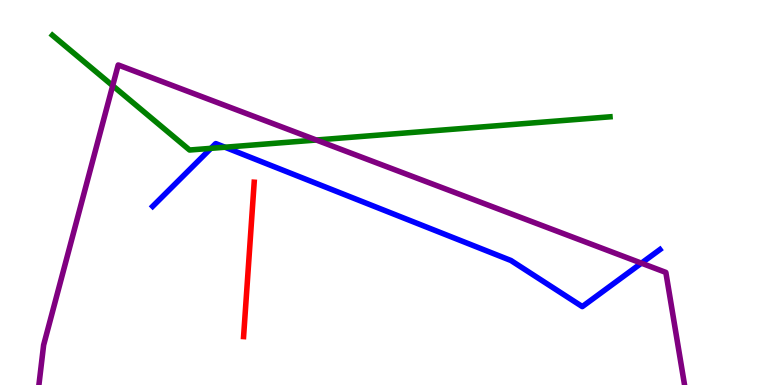[{'lines': ['blue', 'red'], 'intersections': []}, {'lines': ['green', 'red'], 'intersections': []}, {'lines': ['purple', 'red'], 'intersections': []}, {'lines': ['blue', 'green'], 'intersections': [{'x': 2.72, 'y': 6.15}, {'x': 2.9, 'y': 6.18}]}, {'lines': ['blue', 'purple'], 'intersections': [{'x': 8.28, 'y': 3.16}]}, {'lines': ['green', 'purple'], 'intersections': [{'x': 1.45, 'y': 7.77}, {'x': 4.08, 'y': 6.36}]}]